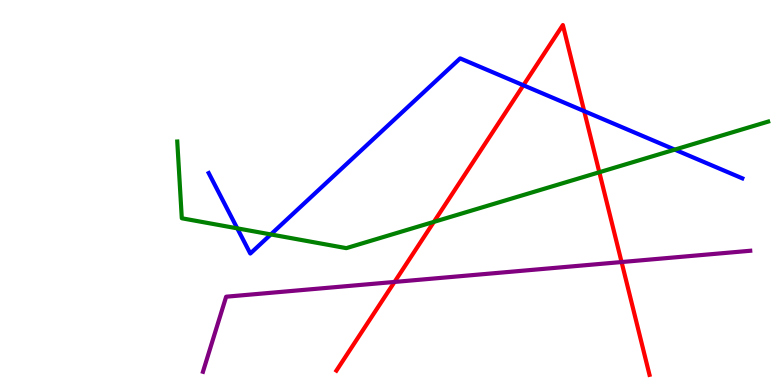[{'lines': ['blue', 'red'], 'intersections': [{'x': 6.75, 'y': 7.79}, {'x': 7.54, 'y': 7.11}]}, {'lines': ['green', 'red'], 'intersections': [{'x': 5.6, 'y': 4.24}, {'x': 7.73, 'y': 5.53}]}, {'lines': ['purple', 'red'], 'intersections': [{'x': 5.09, 'y': 2.68}, {'x': 8.02, 'y': 3.19}]}, {'lines': ['blue', 'green'], 'intersections': [{'x': 3.06, 'y': 4.07}, {'x': 3.49, 'y': 3.91}, {'x': 8.71, 'y': 6.11}]}, {'lines': ['blue', 'purple'], 'intersections': []}, {'lines': ['green', 'purple'], 'intersections': []}]